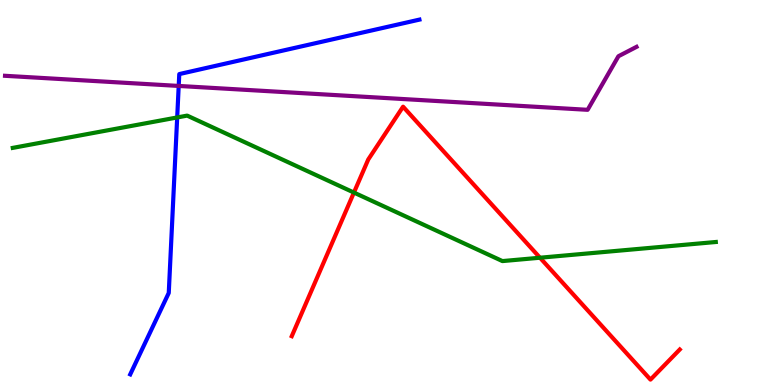[{'lines': ['blue', 'red'], 'intersections': []}, {'lines': ['green', 'red'], 'intersections': [{'x': 4.57, 'y': 5.0}, {'x': 6.97, 'y': 3.31}]}, {'lines': ['purple', 'red'], 'intersections': []}, {'lines': ['blue', 'green'], 'intersections': [{'x': 2.29, 'y': 6.95}]}, {'lines': ['blue', 'purple'], 'intersections': [{'x': 2.31, 'y': 7.77}]}, {'lines': ['green', 'purple'], 'intersections': []}]